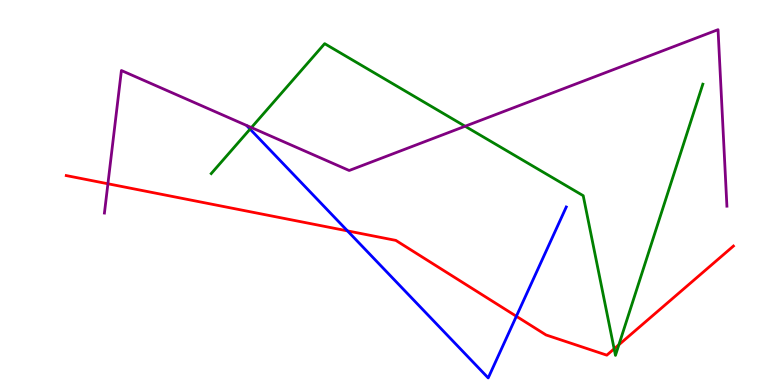[{'lines': ['blue', 'red'], 'intersections': [{'x': 4.48, 'y': 4.0}, {'x': 6.66, 'y': 1.78}]}, {'lines': ['green', 'red'], 'intersections': [{'x': 7.92, 'y': 0.939}, {'x': 7.99, 'y': 1.05}]}, {'lines': ['purple', 'red'], 'intersections': [{'x': 1.39, 'y': 5.23}]}, {'lines': ['blue', 'green'], 'intersections': [{'x': 3.23, 'y': 6.65}]}, {'lines': ['blue', 'purple'], 'intersections': []}, {'lines': ['green', 'purple'], 'intersections': [{'x': 3.24, 'y': 6.69}, {'x': 6.0, 'y': 6.72}]}]